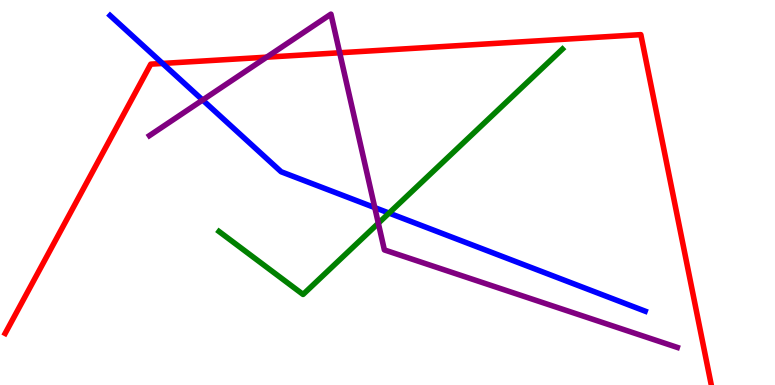[{'lines': ['blue', 'red'], 'intersections': [{'x': 2.1, 'y': 8.35}]}, {'lines': ['green', 'red'], 'intersections': []}, {'lines': ['purple', 'red'], 'intersections': [{'x': 3.44, 'y': 8.52}, {'x': 4.38, 'y': 8.63}]}, {'lines': ['blue', 'green'], 'intersections': [{'x': 5.02, 'y': 4.47}]}, {'lines': ['blue', 'purple'], 'intersections': [{'x': 2.61, 'y': 7.4}, {'x': 4.84, 'y': 4.61}]}, {'lines': ['green', 'purple'], 'intersections': [{'x': 4.88, 'y': 4.2}]}]